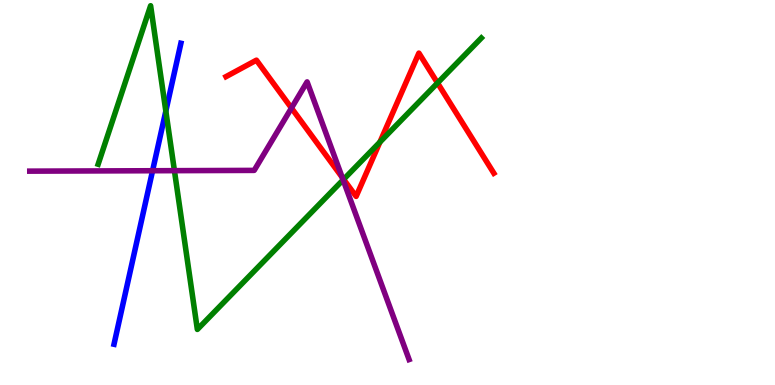[{'lines': ['blue', 'red'], 'intersections': []}, {'lines': ['green', 'red'], 'intersections': [{'x': 4.43, 'y': 5.34}, {'x': 4.9, 'y': 6.31}, {'x': 5.65, 'y': 7.84}]}, {'lines': ['purple', 'red'], 'intersections': [{'x': 3.76, 'y': 7.19}, {'x': 4.42, 'y': 5.39}]}, {'lines': ['blue', 'green'], 'intersections': [{'x': 2.14, 'y': 7.11}]}, {'lines': ['blue', 'purple'], 'intersections': [{'x': 1.97, 'y': 5.57}]}, {'lines': ['green', 'purple'], 'intersections': [{'x': 2.25, 'y': 5.57}, {'x': 4.43, 'y': 5.33}]}]